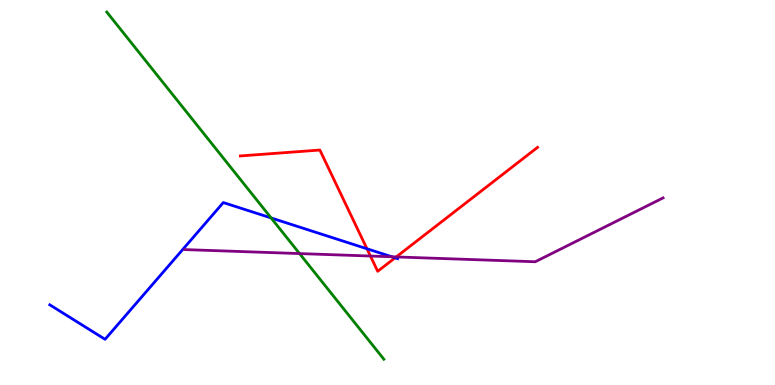[{'lines': ['blue', 'red'], 'intersections': [{'x': 4.74, 'y': 3.54}, {'x': 5.1, 'y': 3.3}]}, {'lines': ['green', 'red'], 'intersections': []}, {'lines': ['purple', 'red'], 'intersections': [{'x': 4.78, 'y': 3.35}, {'x': 5.11, 'y': 3.33}]}, {'lines': ['blue', 'green'], 'intersections': [{'x': 3.5, 'y': 4.34}]}, {'lines': ['blue', 'purple'], 'intersections': [{'x': 5.06, 'y': 3.33}]}, {'lines': ['green', 'purple'], 'intersections': [{'x': 3.87, 'y': 3.41}]}]